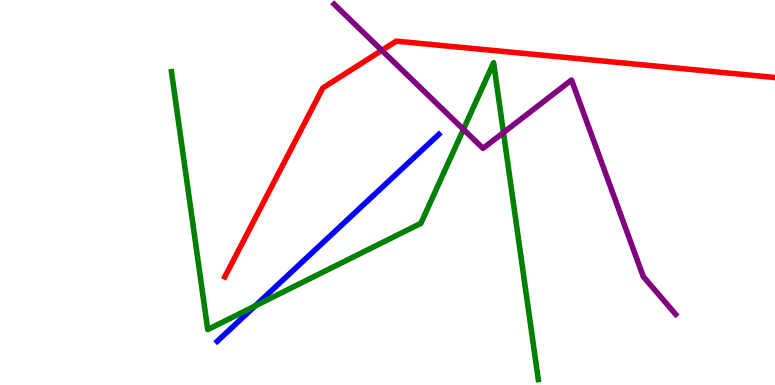[{'lines': ['blue', 'red'], 'intersections': []}, {'lines': ['green', 'red'], 'intersections': []}, {'lines': ['purple', 'red'], 'intersections': [{'x': 4.93, 'y': 8.69}]}, {'lines': ['blue', 'green'], 'intersections': [{'x': 3.29, 'y': 2.05}]}, {'lines': ['blue', 'purple'], 'intersections': []}, {'lines': ['green', 'purple'], 'intersections': [{'x': 5.98, 'y': 6.64}, {'x': 6.5, 'y': 6.56}]}]